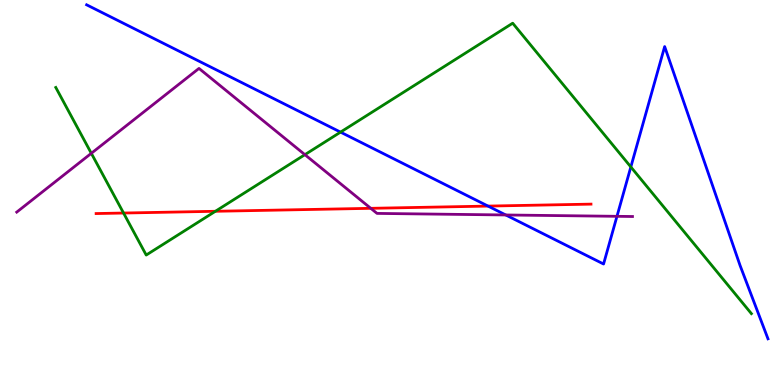[{'lines': ['blue', 'red'], 'intersections': [{'x': 6.3, 'y': 4.65}]}, {'lines': ['green', 'red'], 'intersections': [{'x': 1.59, 'y': 4.47}, {'x': 2.78, 'y': 4.51}]}, {'lines': ['purple', 'red'], 'intersections': [{'x': 4.78, 'y': 4.59}]}, {'lines': ['blue', 'green'], 'intersections': [{'x': 4.39, 'y': 6.57}, {'x': 8.14, 'y': 5.66}]}, {'lines': ['blue', 'purple'], 'intersections': [{'x': 6.53, 'y': 4.42}, {'x': 7.96, 'y': 4.38}]}, {'lines': ['green', 'purple'], 'intersections': [{'x': 1.18, 'y': 6.02}, {'x': 3.93, 'y': 5.98}]}]